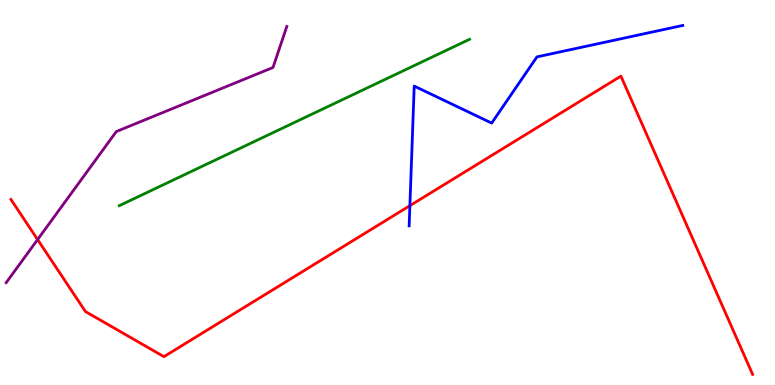[{'lines': ['blue', 'red'], 'intersections': [{'x': 5.29, 'y': 4.66}]}, {'lines': ['green', 'red'], 'intersections': []}, {'lines': ['purple', 'red'], 'intersections': [{'x': 0.485, 'y': 3.78}]}, {'lines': ['blue', 'green'], 'intersections': []}, {'lines': ['blue', 'purple'], 'intersections': []}, {'lines': ['green', 'purple'], 'intersections': []}]